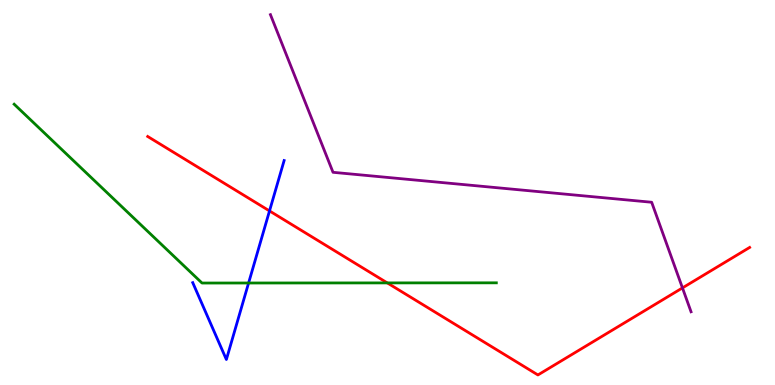[{'lines': ['blue', 'red'], 'intersections': [{'x': 3.48, 'y': 4.52}]}, {'lines': ['green', 'red'], 'intersections': [{'x': 5.0, 'y': 2.65}]}, {'lines': ['purple', 'red'], 'intersections': [{'x': 8.81, 'y': 2.52}]}, {'lines': ['blue', 'green'], 'intersections': [{'x': 3.21, 'y': 2.65}]}, {'lines': ['blue', 'purple'], 'intersections': []}, {'lines': ['green', 'purple'], 'intersections': []}]